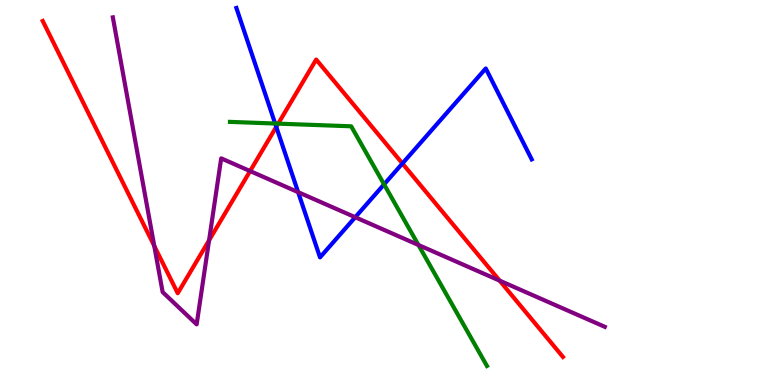[{'lines': ['blue', 'red'], 'intersections': [{'x': 3.56, 'y': 6.7}, {'x': 5.19, 'y': 5.75}]}, {'lines': ['green', 'red'], 'intersections': [{'x': 3.59, 'y': 6.79}]}, {'lines': ['purple', 'red'], 'intersections': [{'x': 1.99, 'y': 3.61}, {'x': 2.7, 'y': 3.76}, {'x': 3.23, 'y': 5.56}, {'x': 6.45, 'y': 2.71}]}, {'lines': ['blue', 'green'], 'intersections': [{'x': 3.55, 'y': 6.79}, {'x': 4.96, 'y': 5.21}]}, {'lines': ['blue', 'purple'], 'intersections': [{'x': 3.85, 'y': 5.01}, {'x': 4.58, 'y': 4.36}]}, {'lines': ['green', 'purple'], 'intersections': [{'x': 5.4, 'y': 3.64}]}]